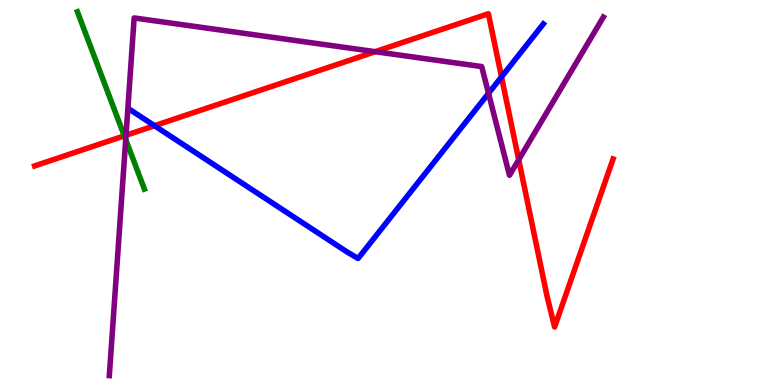[{'lines': ['blue', 'red'], 'intersections': [{'x': 1.99, 'y': 6.73}, {'x': 6.47, 'y': 8.0}]}, {'lines': ['green', 'red'], 'intersections': [{'x': 1.6, 'y': 6.47}]}, {'lines': ['purple', 'red'], 'intersections': [{'x': 1.63, 'y': 6.49}, {'x': 4.84, 'y': 8.66}, {'x': 6.69, 'y': 5.85}]}, {'lines': ['blue', 'green'], 'intersections': []}, {'lines': ['blue', 'purple'], 'intersections': [{'x': 6.3, 'y': 7.58}]}, {'lines': ['green', 'purple'], 'intersections': [{'x': 1.62, 'y': 6.37}]}]